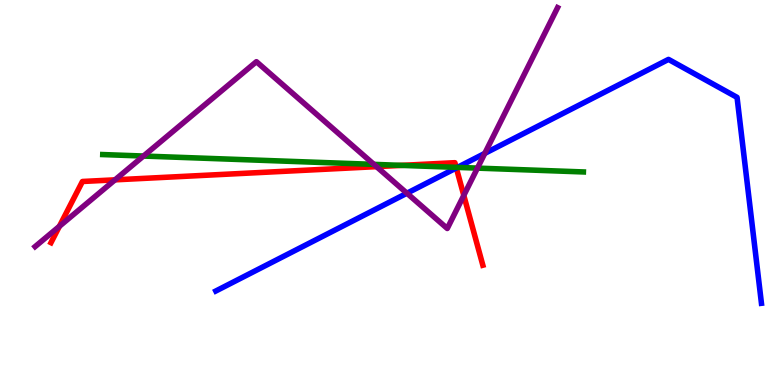[{'lines': ['blue', 'red'], 'intersections': [{'x': 5.89, 'y': 5.64}]}, {'lines': ['green', 'red'], 'intersections': [{'x': 5.18, 'y': 5.7}, {'x': 5.89, 'y': 5.65}]}, {'lines': ['purple', 'red'], 'intersections': [{'x': 0.766, 'y': 4.12}, {'x': 1.48, 'y': 5.33}, {'x': 4.86, 'y': 5.67}, {'x': 5.98, 'y': 4.92}]}, {'lines': ['blue', 'green'], 'intersections': [{'x': 5.9, 'y': 5.65}]}, {'lines': ['blue', 'purple'], 'intersections': [{'x': 5.25, 'y': 4.98}, {'x': 6.26, 'y': 6.02}]}, {'lines': ['green', 'purple'], 'intersections': [{'x': 1.85, 'y': 5.95}, {'x': 4.82, 'y': 5.73}, {'x': 6.16, 'y': 5.63}]}]